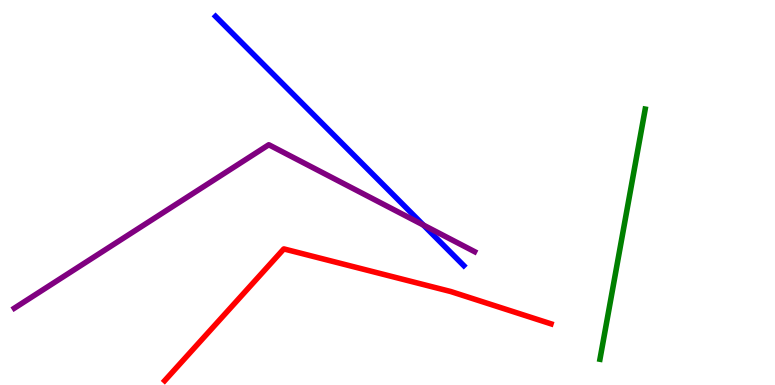[{'lines': ['blue', 'red'], 'intersections': []}, {'lines': ['green', 'red'], 'intersections': []}, {'lines': ['purple', 'red'], 'intersections': []}, {'lines': ['blue', 'green'], 'intersections': []}, {'lines': ['blue', 'purple'], 'intersections': [{'x': 5.46, 'y': 4.15}]}, {'lines': ['green', 'purple'], 'intersections': []}]